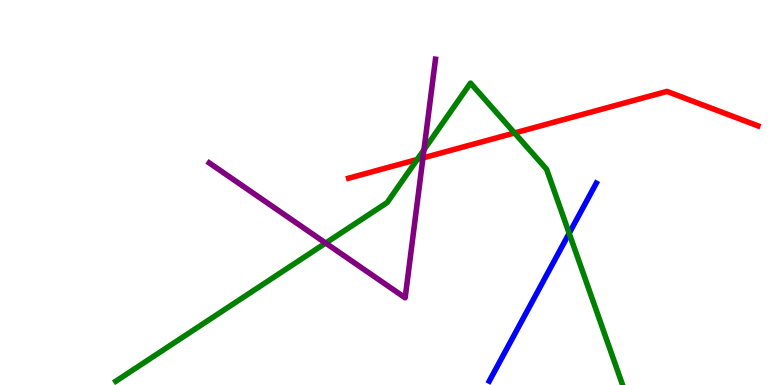[{'lines': ['blue', 'red'], 'intersections': []}, {'lines': ['green', 'red'], 'intersections': [{'x': 5.38, 'y': 5.86}, {'x': 6.64, 'y': 6.55}]}, {'lines': ['purple', 'red'], 'intersections': [{'x': 5.46, 'y': 5.9}]}, {'lines': ['blue', 'green'], 'intersections': [{'x': 7.34, 'y': 3.94}]}, {'lines': ['blue', 'purple'], 'intersections': []}, {'lines': ['green', 'purple'], 'intersections': [{'x': 4.2, 'y': 3.69}, {'x': 5.47, 'y': 6.11}]}]